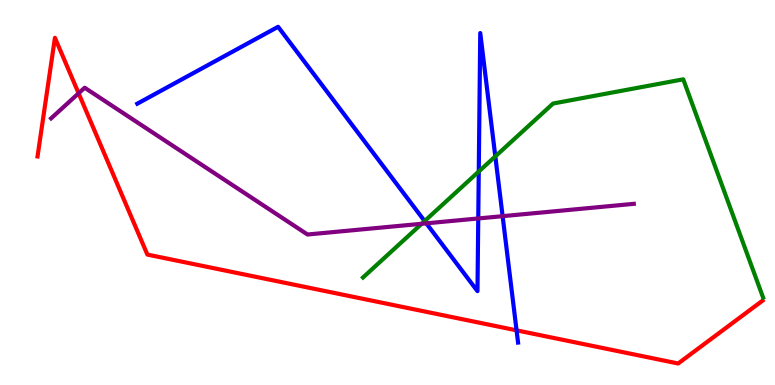[{'lines': ['blue', 'red'], 'intersections': [{'x': 6.67, 'y': 1.42}]}, {'lines': ['green', 'red'], 'intersections': []}, {'lines': ['purple', 'red'], 'intersections': [{'x': 1.01, 'y': 7.58}]}, {'lines': ['blue', 'green'], 'intersections': [{'x': 5.48, 'y': 4.26}, {'x': 6.18, 'y': 5.54}, {'x': 6.39, 'y': 5.94}]}, {'lines': ['blue', 'purple'], 'intersections': [{'x': 5.5, 'y': 4.2}, {'x': 6.17, 'y': 4.33}, {'x': 6.49, 'y': 4.39}]}, {'lines': ['green', 'purple'], 'intersections': [{'x': 5.44, 'y': 4.19}]}]